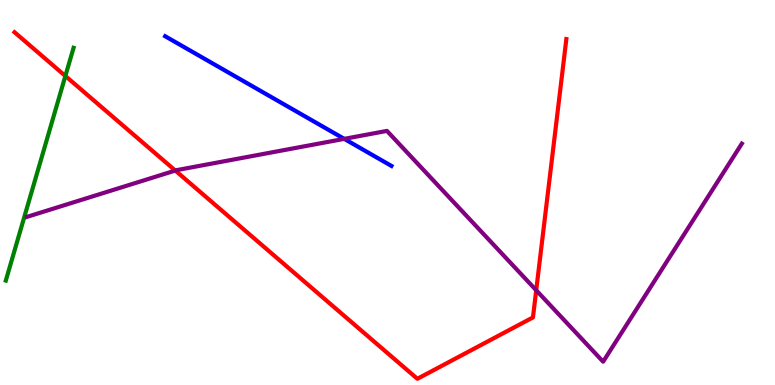[{'lines': ['blue', 'red'], 'intersections': []}, {'lines': ['green', 'red'], 'intersections': [{'x': 0.843, 'y': 8.03}]}, {'lines': ['purple', 'red'], 'intersections': [{'x': 2.26, 'y': 5.57}, {'x': 6.92, 'y': 2.46}]}, {'lines': ['blue', 'green'], 'intersections': []}, {'lines': ['blue', 'purple'], 'intersections': [{'x': 4.44, 'y': 6.39}]}, {'lines': ['green', 'purple'], 'intersections': []}]